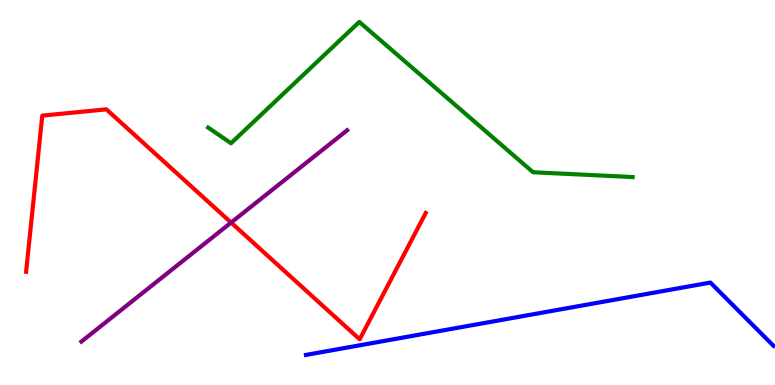[{'lines': ['blue', 'red'], 'intersections': []}, {'lines': ['green', 'red'], 'intersections': []}, {'lines': ['purple', 'red'], 'intersections': [{'x': 2.98, 'y': 4.22}]}, {'lines': ['blue', 'green'], 'intersections': []}, {'lines': ['blue', 'purple'], 'intersections': []}, {'lines': ['green', 'purple'], 'intersections': []}]